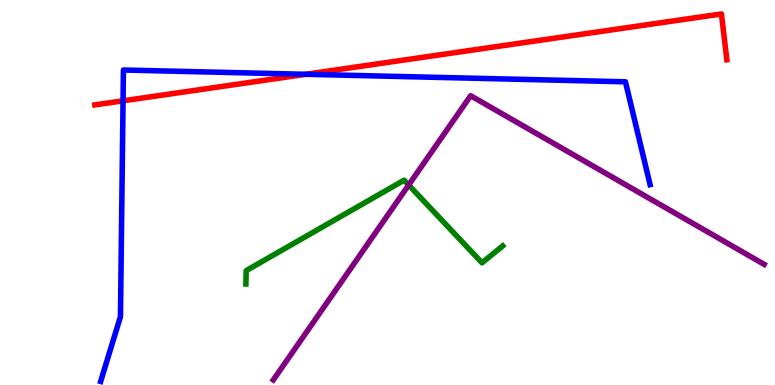[{'lines': ['blue', 'red'], 'intersections': [{'x': 1.59, 'y': 7.38}, {'x': 3.95, 'y': 8.07}]}, {'lines': ['green', 'red'], 'intersections': []}, {'lines': ['purple', 'red'], 'intersections': []}, {'lines': ['blue', 'green'], 'intersections': []}, {'lines': ['blue', 'purple'], 'intersections': []}, {'lines': ['green', 'purple'], 'intersections': [{'x': 5.27, 'y': 5.19}]}]